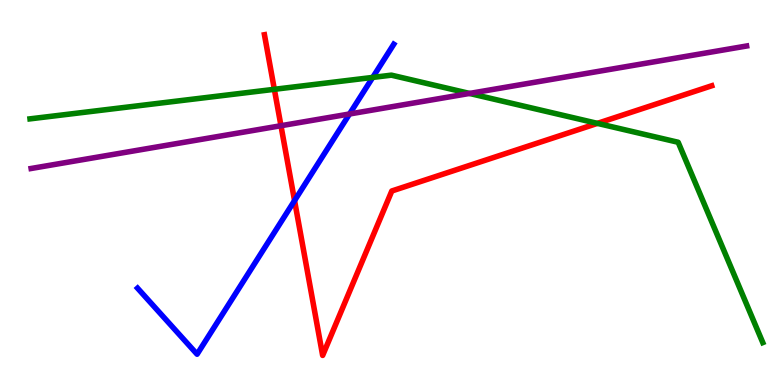[{'lines': ['blue', 'red'], 'intersections': [{'x': 3.8, 'y': 4.79}]}, {'lines': ['green', 'red'], 'intersections': [{'x': 3.54, 'y': 7.68}, {'x': 7.71, 'y': 6.8}]}, {'lines': ['purple', 'red'], 'intersections': [{'x': 3.63, 'y': 6.73}]}, {'lines': ['blue', 'green'], 'intersections': [{'x': 4.81, 'y': 7.99}]}, {'lines': ['blue', 'purple'], 'intersections': [{'x': 4.51, 'y': 7.04}]}, {'lines': ['green', 'purple'], 'intersections': [{'x': 6.06, 'y': 7.57}]}]